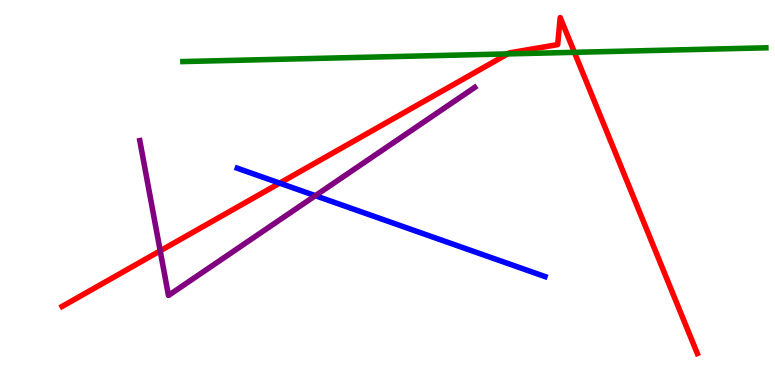[{'lines': ['blue', 'red'], 'intersections': [{'x': 3.61, 'y': 5.24}]}, {'lines': ['green', 'red'], 'intersections': [{'x': 6.55, 'y': 8.6}, {'x': 7.41, 'y': 8.64}]}, {'lines': ['purple', 'red'], 'intersections': [{'x': 2.07, 'y': 3.48}]}, {'lines': ['blue', 'green'], 'intersections': []}, {'lines': ['blue', 'purple'], 'intersections': [{'x': 4.07, 'y': 4.92}]}, {'lines': ['green', 'purple'], 'intersections': []}]